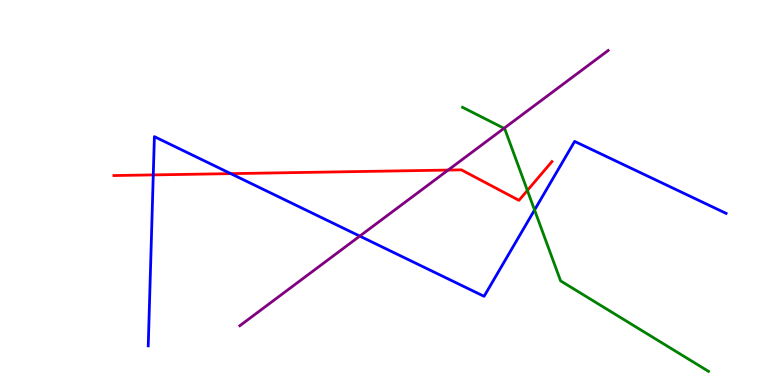[{'lines': ['blue', 'red'], 'intersections': [{'x': 1.98, 'y': 5.46}, {'x': 2.98, 'y': 5.49}]}, {'lines': ['green', 'red'], 'intersections': [{'x': 6.8, 'y': 5.05}]}, {'lines': ['purple', 'red'], 'intersections': [{'x': 5.78, 'y': 5.58}]}, {'lines': ['blue', 'green'], 'intersections': [{'x': 6.9, 'y': 4.55}]}, {'lines': ['blue', 'purple'], 'intersections': [{'x': 4.64, 'y': 3.87}]}, {'lines': ['green', 'purple'], 'intersections': [{'x': 6.5, 'y': 6.67}]}]